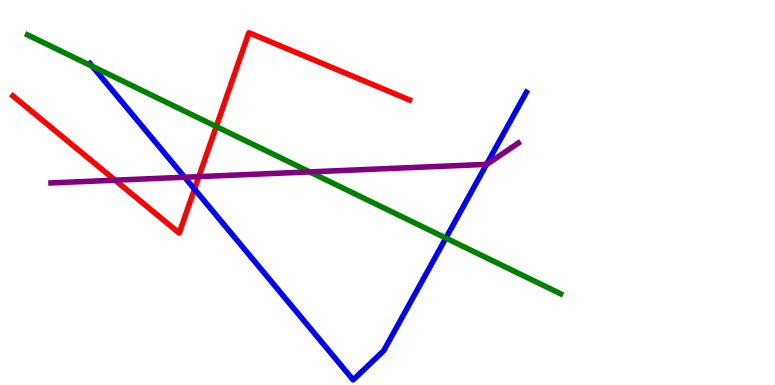[{'lines': ['blue', 'red'], 'intersections': [{'x': 2.51, 'y': 5.09}]}, {'lines': ['green', 'red'], 'intersections': [{'x': 2.79, 'y': 6.71}]}, {'lines': ['purple', 'red'], 'intersections': [{'x': 1.49, 'y': 5.32}, {'x': 2.57, 'y': 5.41}]}, {'lines': ['blue', 'green'], 'intersections': [{'x': 1.19, 'y': 8.28}, {'x': 5.75, 'y': 3.82}]}, {'lines': ['blue', 'purple'], 'intersections': [{'x': 2.38, 'y': 5.4}, {'x': 6.28, 'y': 5.73}]}, {'lines': ['green', 'purple'], 'intersections': [{'x': 4.0, 'y': 5.54}]}]